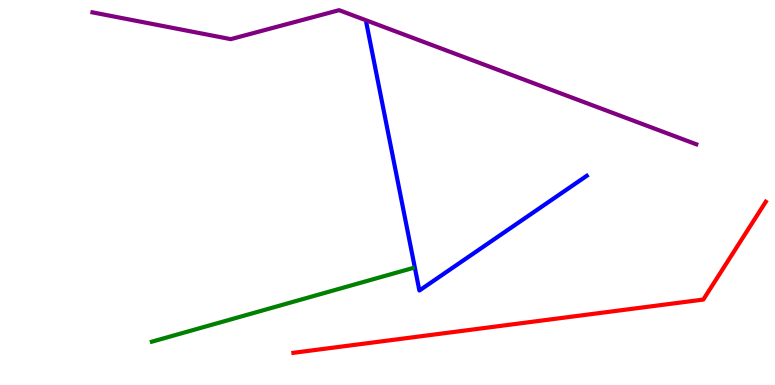[{'lines': ['blue', 'red'], 'intersections': []}, {'lines': ['green', 'red'], 'intersections': []}, {'lines': ['purple', 'red'], 'intersections': []}, {'lines': ['blue', 'green'], 'intersections': []}, {'lines': ['blue', 'purple'], 'intersections': []}, {'lines': ['green', 'purple'], 'intersections': []}]